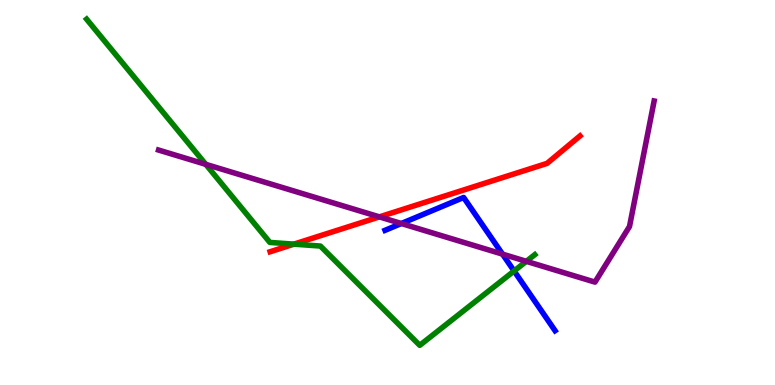[{'lines': ['blue', 'red'], 'intersections': []}, {'lines': ['green', 'red'], 'intersections': [{'x': 3.79, 'y': 3.66}]}, {'lines': ['purple', 'red'], 'intersections': [{'x': 4.9, 'y': 4.37}]}, {'lines': ['blue', 'green'], 'intersections': [{'x': 6.63, 'y': 2.96}]}, {'lines': ['blue', 'purple'], 'intersections': [{'x': 5.18, 'y': 4.19}, {'x': 6.48, 'y': 3.4}]}, {'lines': ['green', 'purple'], 'intersections': [{'x': 2.66, 'y': 5.73}, {'x': 6.79, 'y': 3.21}]}]